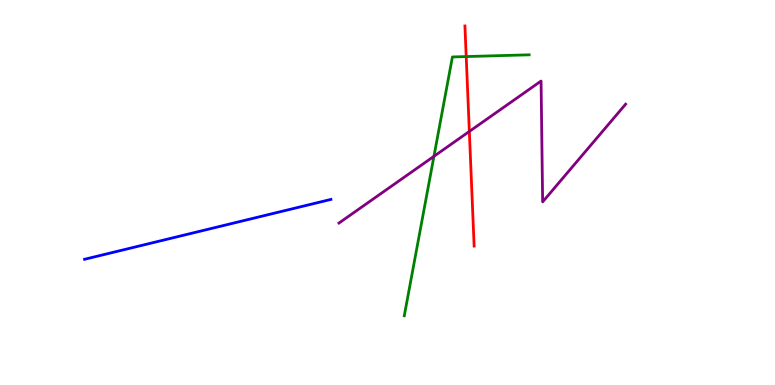[{'lines': ['blue', 'red'], 'intersections': []}, {'lines': ['green', 'red'], 'intersections': [{'x': 6.02, 'y': 8.53}]}, {'lines': ['purple', 'red'], 'intersections': [{'x': 6.06, 'y': 6.59}]}, {'lines': ['blue', 'green'], 'intersections': []}, {'lines': ['blue', 'purple'], 'intersections': []}, {'lines': ['green', 'purple'], 'intersections': [{'x': 5.6, 'y': 5.94}]}]